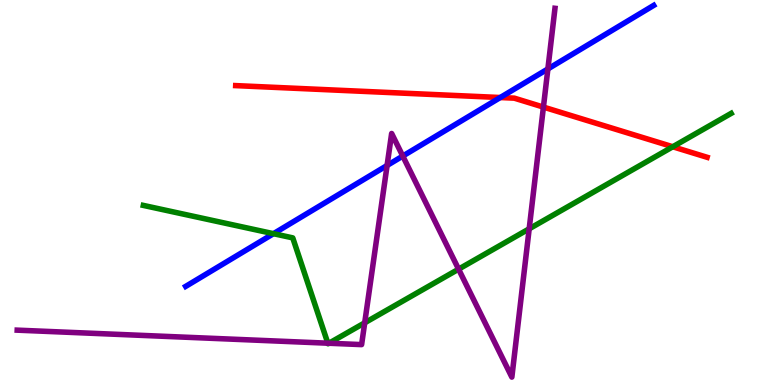[{'lines': ['blue', 'red'], 'intersections': [{'x': 6.45, 'y': 7.47}]}, {'lines': ['green', 'red'], 'intersections': [{'x': 8.68, 'y': 6.19}]}, {'lines': ['purple', 'red'], 'intersections': [{'x': 7.01, 'y': 7.22}]}, {'lines': ['blue', 'green'], 'intersections': [{'x': 3.53, 'y': 3.93}]}, {'lines': ['blue', 'purple'], 'intersections': [{'x': 4.99, 'y': 5.7}, {'x': 5.2, 'y': 5.95}, {'x': 7.07, 'y': 8.21}]}, {'lines': ['green', 'purple'], 'intersections': [{'x': 4.23, 'y': 1.09}, {'x': 4.24, 'y': 1.08}, {'x': 4.71, 'y': 1.62}, {'x': 5.92, 'y': 3.01}, {'x': 6.83, 'y': 4.06}]}]